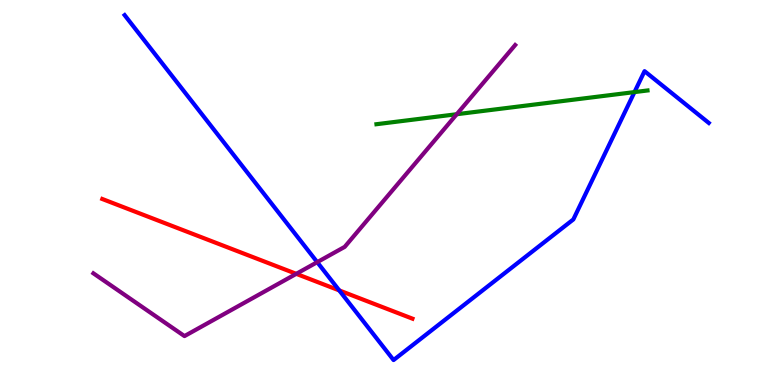[{'lines': ['blue', 'red'], 'intersections': [{'x': 4.38, 'y': 2.46}]}, {'lines': ['green', 'red'], 'intersections': []}, {'lines': ['purple', 'red'], 'intersections': [{'x': 3.82, 'y': 2.89}]}, {'lines': ['blue', 'green'], 'intersections': [{'x': 8.19, 'y': 7.61}]}, {'lines': ['blue', 'purple'], 'intersections': [{'x': 4.09, 'y': 3.19}]}, {'lines': ['green', 'purple'], 'intersections': [{'x': 5.89, 'y': 7.03}]}]